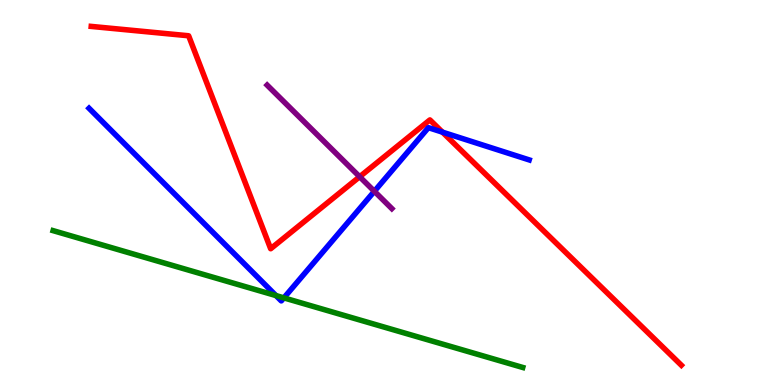[{'lines': ['blue', 'red'], 'intersections': [{'x': 5.71, 'y': 6.57}]}, {'lines': ['green', 'red'], 'intersections': []}, {'lines': ['purple', 'red'], 'intersections': [{'x': 4.64, 'y': 5.41}]}, {'lines': ['blue', 'green'], 'intersections': [{'x': 3.56, 'y': 2.32}, {'x': 3.66, 'y': 2.26}]}, {'lines': ['blue', 'purple'], 'intersections': [{'x': 4.83, 'y': 5.03}]}, {'lines': ['green', 'purple'], 'intersections': []}]